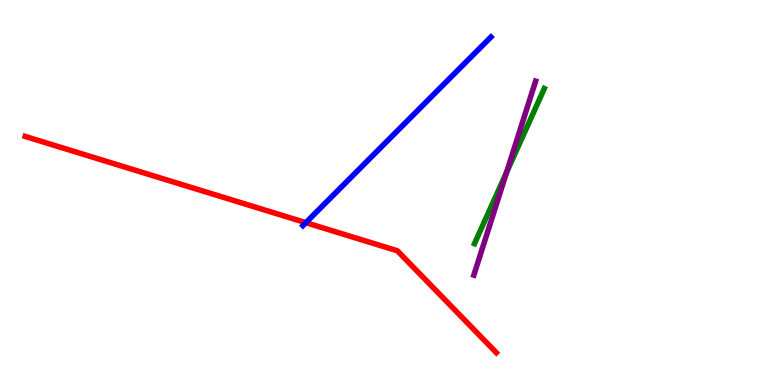[{'lines': ['blue', 'red'], 'intersections': [{'x': 3.95, 'y': 4.22}]}, {'lines': ['green', 'red'], 'intersections': []}, {'lines': ['purple', 'red'], 'intersections': []}, {'lines': ['blue', 'green'], 'intersections': []}, {'lines': ['blue', 'purple'], 'intersections': []}, {'lines': ['green', 'purple'], 'intersections': [{'x': 6.54, 'y': 5.52}]}]